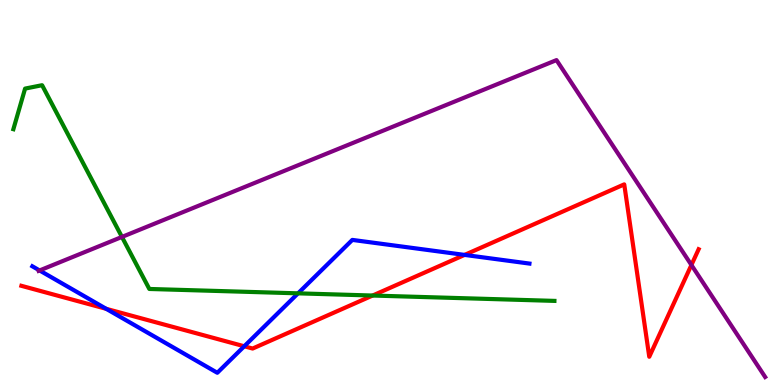[{'lines': ['blue', 'red'], 'intersections': [{'x': 1.37, 'y': 1.98}, {'x': 3.15, 'y': 1.01}, {'x': 5.99, 'y': 3.38}]}, {'lines': ['green', 'red'], 'intersections': [{'x': 4.81, 'y': 2.32}]}, {'lines': ['purple', 'red'], 'intersections': [{'x': 8.92, 'y': 3.12}]}, {'lines': ['blue', 'green'], 'intersections': [{'x': 3.85, 'y': 2.38}]}, {'lines': ['blue', 'purple'], 'intersections': [{'x': 0.511, 'y': 2.98}]}, {'lines': ['green', 'purple'], 'intersections': [{'x': 1.57, 'y': 3.85}]}]